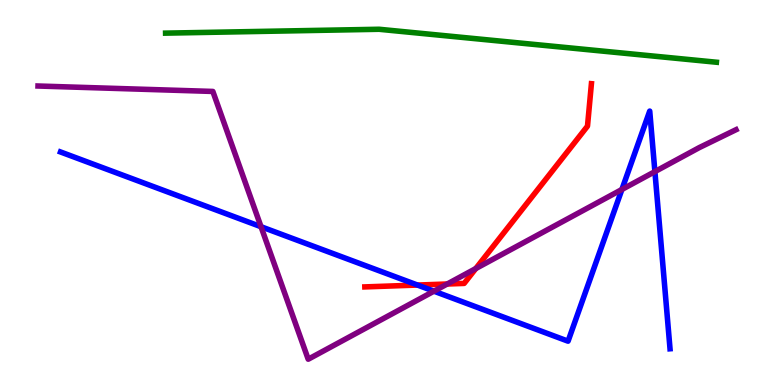[{'lines': ['blue', 'red'], 'intersections': [{'x': 5.39, 'y': 2.6}]}, {'lines': ['green', 'red'], 'intersections': []}, {'lines': ['purple', 'red'], 'intersections': [{'x': 5.77, 'y': 2.62}, {'x': 6.14, 'y': 3.02}]}, {'lines': ['blue', 'green'], 'intersections': []}, {'lines': ['blue', 'purple'], 'intersections': [{'x': 3.37, 'y': 4.11}, {'x': 5.6, 'y': 2.44}, {'x': 8.02, 'y': 5.08}, {'x': 8.45, 'y': 5.54}]}, {'lines': ['green', 'purple'], 'intersections': []}]